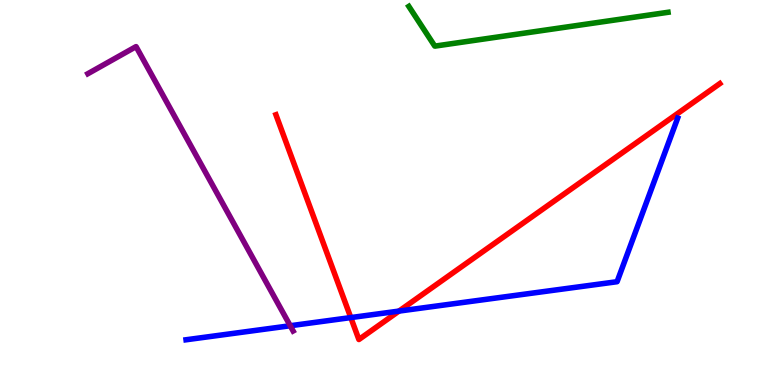[{'lines': ['blue', 'red'], 'intersections': [{'x': 4.53, 'y': 1.75}, {'x': 5.15, 'y': 1.92}]}, {'lines': ['green', 'red'], 'intersections': []}, {'lines': ['purple', 'red'], 'intersections': []}, {'lines': ['blue', 'green'], 'intersections': []}, {'lines': ['blue', 'purple'], 'intersections': [{'x': 3.74, 'y': 1.54}]}, {'lines': ['green', 'purple'], 'intersections': []}]